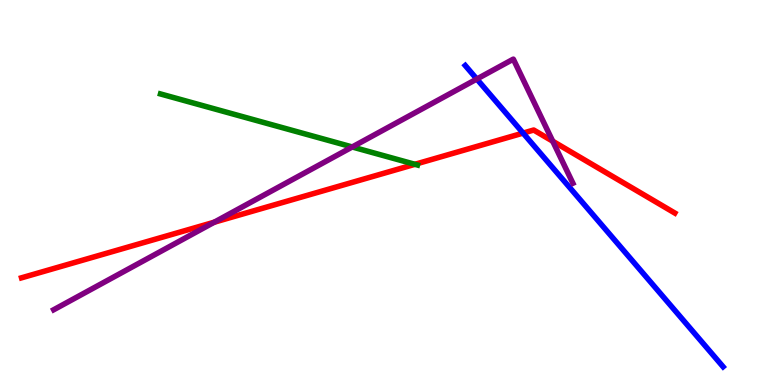[{'lines': ['blue', 'red'], 'intersections': [{'x': 6.75, 'y': 6.54}]}, {'lines': ['green', 'red'], 'intersections': [{'x': 5.35, 'y': 5.73}]}, {'lines': ['purple', 'red'], 'intersections': [{'x': 2.76, 'y': 4.23}, {'x': 7.13, 'y': 6.33}]}, {'lines': ['blue', 'green'], 'intersections': []}, {'lines': ['blue', 'purple'], 'intersections': [{'x': 6.15, 'y': 7.95}]}, {'lines': ['green', 'purple'], 'intersections': [{'x': 4.54, 'y': 6.18}]}]